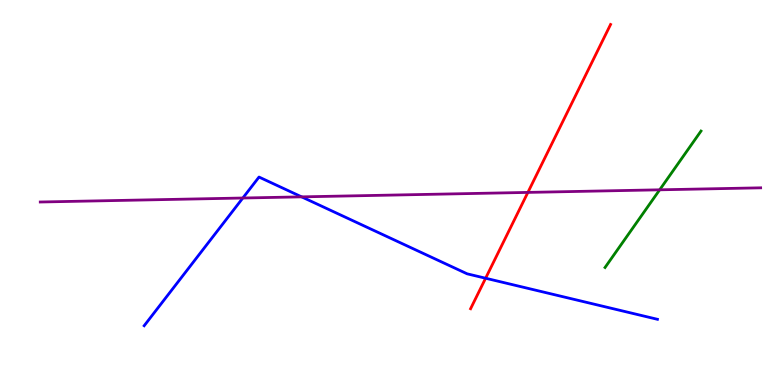[{'lines': ['blue', 'red'], 'intersections': [{'x': 6.27, 'y': 2.77}]}, {'lines': ['green', 'red'], 'intersections': []}, {'lines': ['purple', 'red'], 'intersections': [{'x': 6.81, 'y': 5.0}]}, {'lines': ['blue', 'green'], 'intersections': []}, {'lines': ['blue', 'purple'], 'intersections': [{'x': 3.13, 'y': 4.86}, {'x': 3.89, 'y': 4.89}]}, {'lines': ['green', 'purple'], 'intersections': [{'x': 8.51, 'y': 5.07}]}]